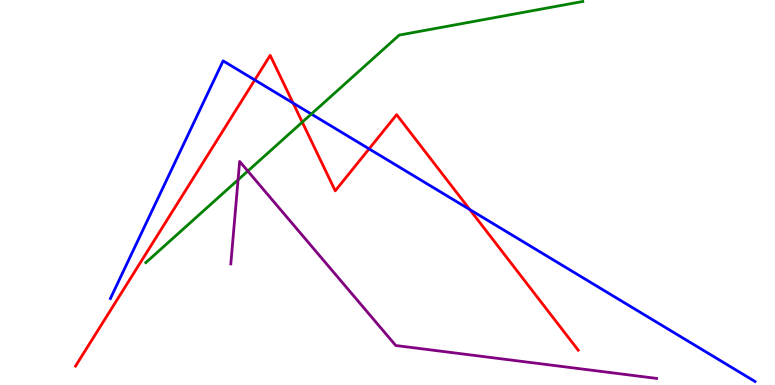[{'lines': ['blue', 'red'], 'intersections': [{'x': 3.29, 'y': 7.92}, {'x': 3.78, 'y': 7.32}, {'x': 4.76, 'y': 6.13}, {'x': 6.06, 'y': 4.56}]}, {'lines': ['green', 'red'], 'intersections': [{'x': 3.9, 'y': 6.83}]}, {'lines': ['purple', 'red'], 'intersections': []}, {'lines': ['blue', 'green'], 'intersections': [{'x': 4.02, 'y': 7.04}]}, {'lines': ['blue', 'purple'], 'intersections': []}, {'lines': ['green', 'purple'], 'intersections': [{'x': 3.07, 'y': 5.33}, {'x': 3.2, 'y': 5.56}]}]